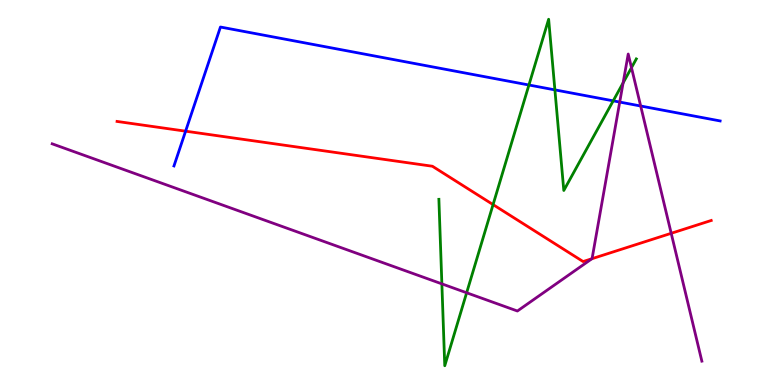[{'lines': ['blue', 'red'], 'intersections': [{'x': 2.39, 'y': 6.59}]}, {'lines': ['green', 'red'], 'intersections': [{'x': 6.36, 'y': 4.69}]}, {'lines': ['purple', 'red'], 'intersections': [{'x': 7.64, 'y': 3.28}, {'x': 8.66, 'y': 3.94}]}, {'lines': ['blue', 'green'], 'intersections': [{'x': 6.82, 'y': 7.79}, {'x': 7.16, 'y': 7.67}, {'x': 7.91, 'y': 7.38}]}, {'lines': ['blue', 'purple'], 'intersections': [{'x': 8.0, 'y': 7.35}, {'x': 8.27, 'y': 7.25}]}, {'lines': ['green', 'purple'], 'intersections': [{'x': 5.7, 'y': 2.63}, {'x': 6.02, 'y': 2.4}, {'x': 8.04, 'y': 7.85}, {'x': 8.15, 'y': 8.24}]}]